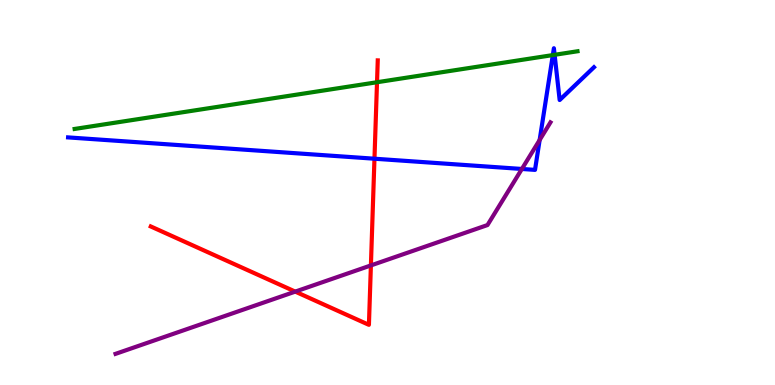[{'lines': ['blue', 'red'], 'intersections': [{'x': 4.83, 'y': 5.88}]}, {'lines': ['green', 'red'], 'intersections': [{'x': 4.86, 'y': 7.86}]}, {'lines': ['purple', 'red'], 'intersections': [{'x': 3.81, 'y': 2.43}, {'x': 4.79, 'y': 3.11}]}, {'lines': ['blue', 'green'], 'intersections': [{'x': 7.13, 'y': 8.57}, {'x': 7.16, 'y': 8.58}]}, {'lines': ['blue', 'purple'], 'intersections': [{'x': 6.73, 'y': 5.61}, {'x': 6.96, 'y': 6.36}]}, {'lines': ['green', 'purple'], 'intersections': []}]